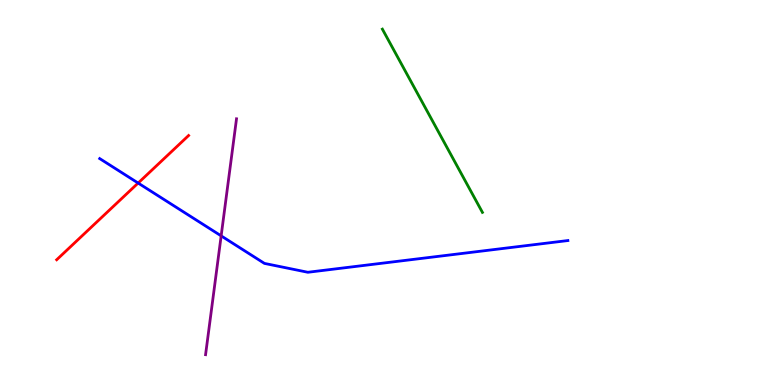[{'lines': ['blue', 'red'], 'intersections': [{'x': 1.78, 'y': 5.25}]}, {'lines': ['green', 'red'], 'intersections': []}, {'lines': ['purple', 'red'], 'intersections': []}, {'lines': ['blue', 'green'], 'intersections': []}, {'lines': ['blue', 'purple'], 'intersections': [{'x': 2.85, 'y': 3.87}]}, {'lines': ['green', 'purple'], 'intersections': []}]